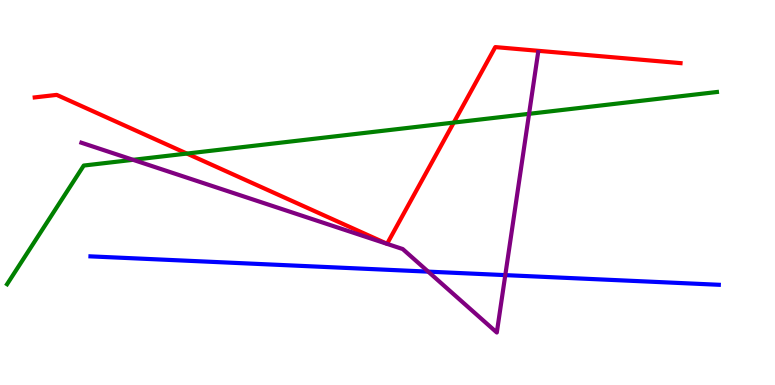[{'lines': ['blue', 'red'], 'intersections': []}, {'lines': ['green', 'red'], 'intersections': [{'x': 2.41, 'y': 6.01}, {'x': 5.86, 'y': 6.82}]}, {'lines': ['purple', 'red'], 'intersections': []}, {'lines': ['blue', 'green'], 'intersections': []}, {'lines': ['blue', 'purple'], 'intersections': [{'x': 5.52, 'y': 2.94}, {'x': 6.52, 'y': 2.85}]}, {'lines': ['green', 'purple'], 'intersections': [{'x': 1.72, 'y': 5.85}, {'x': 6.83, 'y': 7.04}]}]